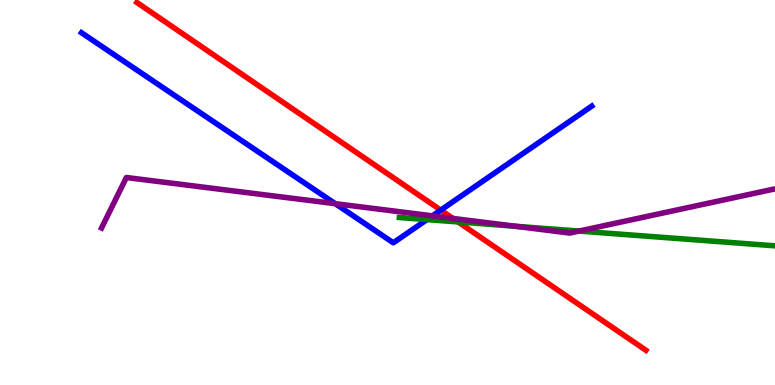[{'lines': ['blue', 'red'], 'intersections': [{'x': 5.69, 'y': 4.54}]}, {'lines': ['green', 'red'], 'intersections': [{'x': 5.91, 'y': 4.24}]}, {'lines': ['purple', 'red'], 'intersections': [{'x': 5.84, 'y': 4.33}]}, {'lines': ['blue', 'green'], 'intersections': [{'x': 5.51, 'y': 4.3}]}, {'lines': ['blue', 'purple'], 'intersections': [{'x': 4.33, 'y': 4.71}, {'x': 5.58, 'y': 4.39}]}, {'lines': ['green', 'purple'], 'intersections': [{'x': 6.65, 'y': 4.12}, {'x': 7.47, 'y': 4.0}]}]